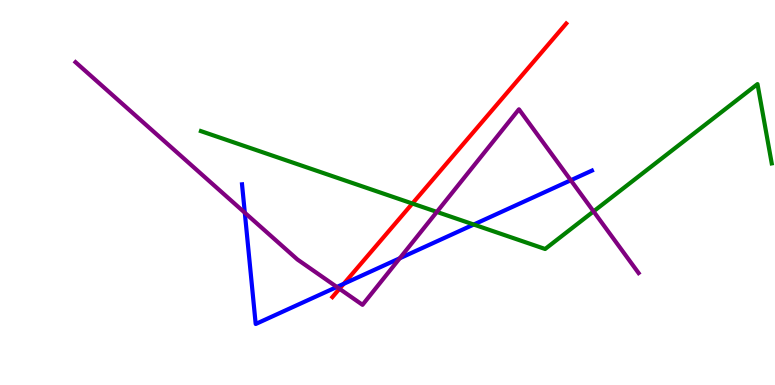[{'lines': ['blue', 'red'], 'intersections': [{'x': 4.43, 'y': 2.63}]}, {'lines': ['green', 'red'], 'intersections': [{'x': 5.32, 'y': 4.71}]}, {'lines': ['purple', 'red'], 'intersections': [{'x': 4.38, 'y': 2.5}]}, {'lines': ['blue', 'green'], 'intersections': [{'x': 6.11, 'y': 4.17}]}, {'lines': ['blue', 'purple'], 'intersections': [{'x': 3.16, 'y': 4.48}, {'x': 4.35, 'y': 2.55}, {'x': 5.16, 'y': 3.29}, {'x': 7.37, 'y': 5.32}]}, {'lines': ['green', 'purple'], 'intersections': [{'x': 5.64, 'y': 4.5}, {'x': 7.66, 'y': 4.51}]}]